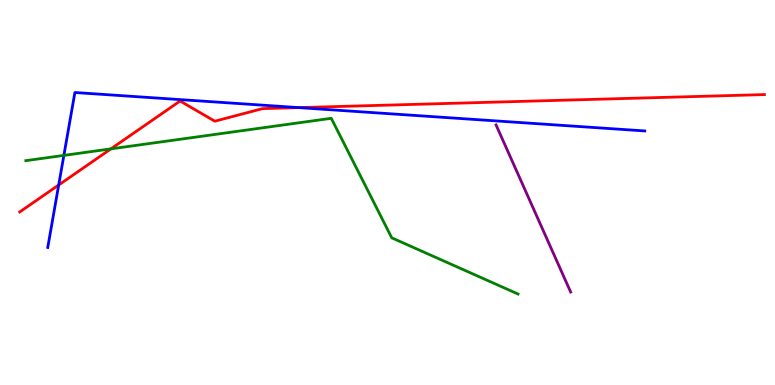[{'lines': ['blue', 'red'], 'intersections': [{'x': 0.757, 'y': 5.2}, {'x': 3.86, 'y': 7.2}]}, {'lines': ['green', 'red'], 'intersections': [{'x': 1.43, 'y': 6.13}]}, {'lines': ['purple', 'red'], 'intersections': []}, {'lines': ['blue', 'green'], 'intersections': [{'x': 0.824, 'y': 5.96}]}, {'lines': ['blue', 'purple'], 'intersections': []}, {'lines': ['green', 'purple'], 'intersections': []}]